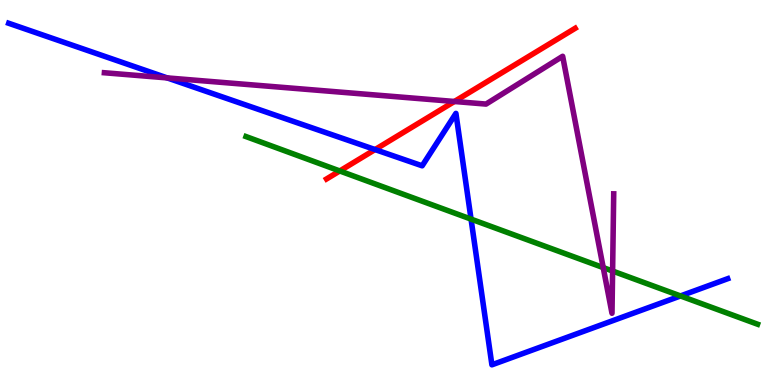[{'lines': ['blue', 'red'], 'intersections': [{'x': 4.84, 'y': 6.12}]}, {'lines': ['green', 'red'], 'intersections': [{'x': 4.38, 'y': 5.56}]}, {'lines': ['purple', 'red'], 'intersections': [{'x': 5.86, 'y': 7.36}]}, {'lines': ['blue', 'green'], 'intersections': [{'x': 6.08, 'y': 4.31}, {'x': 8.78, 'y': 2.31}]}, {'lines': ['blue', 'purple'], 'intersections': [{'x': 2.16, 'y': 7.98}]}, {'lines': ['green', 'purple'], 'intersections': [{'x': 7.78, 'y': 3.05}, {'x': 7.9, 'y': 2.96}]}]